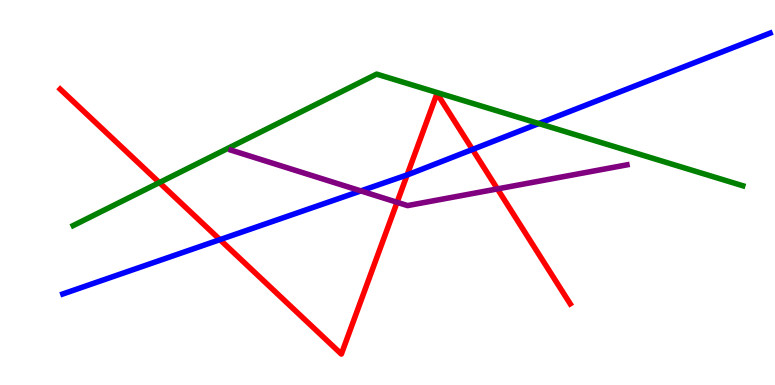[{'lines': ['blue', 'red'], 'intersections': [{'x': 2.84, 'y': 3.78}, {'x': 5.25, 'y': 5.46}, {'x': 6.1, 'y': 6.12}]}, {'lines': ['green', 'red'], 'intersections': [{'x': 2.06, 'y': 5.26}]}, {'lines': ['purple', 'red'], 'intersections': [{'x': 5.12, 'y': 4.75}, {'x': 6.42, 'y': 5.09}]}, {'lines': ['blue', 'green'], 'intersections': [{'x': 6.95, 'y': 6.79}]}, {'lines': ['blue', 'purple'], 'intersections': [{'x': 4.66, 'y': 5.04}]}, {'lines': ['green', 'purple'], 'intersections': []}]